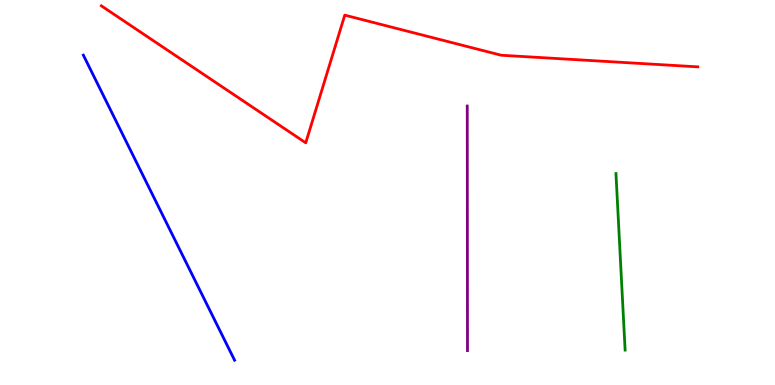[{'lines': ['blue', 'red'], 'intersections': []}, {'lines': ['green', 'red'], 'intersections': []}, {'lines': ['purple', 'red'], 'intersections': []}, {'lines': ['blue', 'green'], 'intersections': []}, {'lines': ['blue', 'purple'], 'intersections': []}, {'lines': ['green', 'purple'], 'intersections': []}]